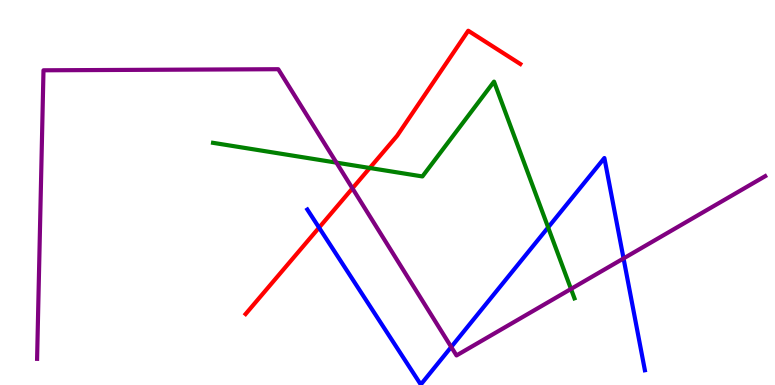[{'lines': ['blue', 'red'], 'intersections': [{'x': 4.12, 'y': 4.09}]}, {'lines': ['green', 'red'], 'intersections': [{'x': 4.77, 'y': 5.64}]}, {'lines': ['purple', 'red'], 'intersections': [{'x': 4.55, 'y': 5.11}]}, {'lines': ['blue', 'green'], 'intersections': [{'x': 7.07, 'y': 4.09}]}, {'lines': ['blue', 'purple'], 'intersections': [{'x': 5.82, 'y': 0.988}, {'x': 8.05, 'y': 3.29}]}, {'lines': ['green', 'purple'], 'intersections': [{'x': 4.34, 'y': 5.78}, {'x': 7.37, 'y': 2.49}]}]